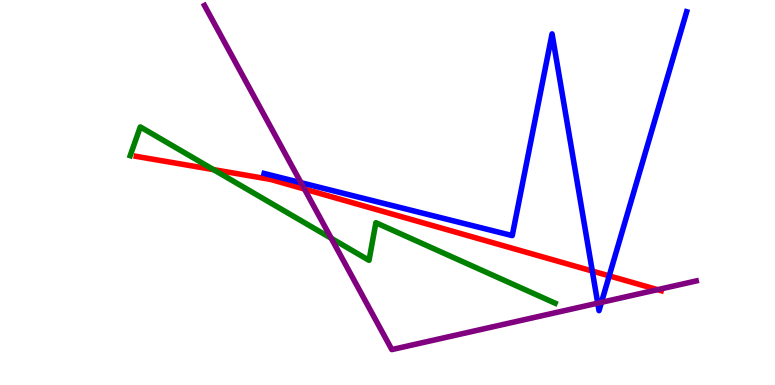[{'lines': ['blue', 'red'], 'intersections': [{'x': 7.64, 'y': 2.96}, {'x': 7.86, 'y': 2.83}]}, {'lines': ['green', 'red'], 'intersections': [{'x': 2.75, 'y': 5.59}]}, {'lines': ['purple', 'red'], 'intersections': [{'x': 3.93, 'y': 5.09}, {'x': 8.49, 'y': 2.48}]}, {'lines': ['blue', 'green'], 'intersections': []}, {'lines': ['blue', 'purple'], 'intersections': [{'x': 3.88, 'y': 5.25}, {'x': 7.71, 'y': 2.13}, {'x': 7.76, 'y': 2.15}]}, {'lines': ['green', 'purple'], 'intersections': [{'x': 4.27, 'y': 3.81}]}]